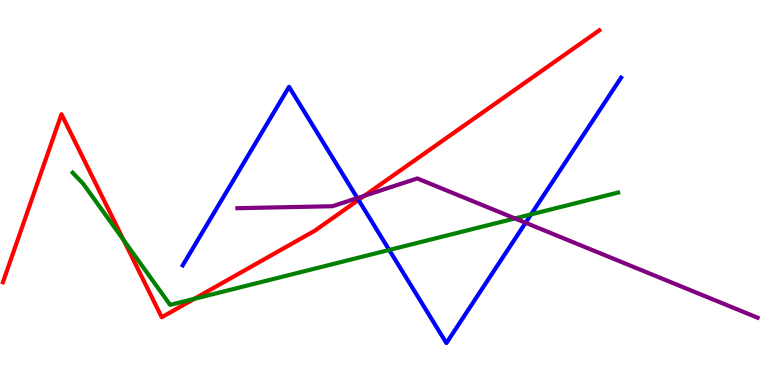[{'lines': ['blue', 'red'], 'intersections': [{'x': 4.63, 'y': 4.81}]}, {'lines': ['green', 'red'], 'intersections': [{'x': 1.6, 'y': 3.76}, {'x': 2.51, 'y': 2.24}]}, {'lines': ['purple', 'red'], 'intersections': [{'x': 4.7, 'y': 4.91}]}, {'lines': ['blue', 'green'], 'intersections': [{'x': 5.02, 'y': 3.51}, {'x': 6.85, 'y': 4.43}]}, {'lines': ['blue', 'purple'], 'intersections': [{'x': 4.61, 'y': 4.86}, {'x': 6.78, 'y': 4.21}]}, {'lines': ['green', 'purple'], 'intersections': [{'x': 6.64, 'y': 4.33}]}]